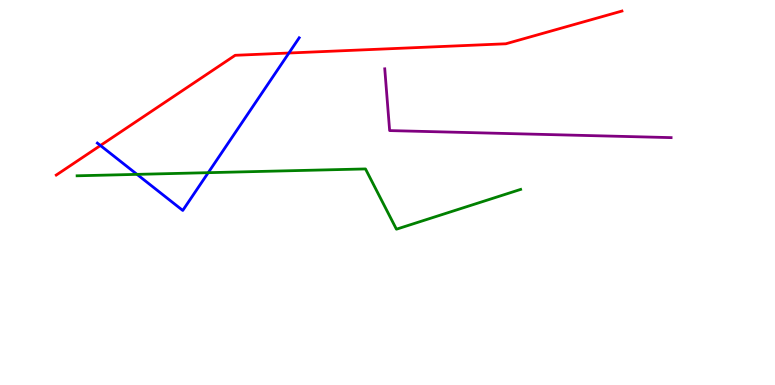[{'lines': ['blue', 'red'], 'intersections': [{'x': 1.3, 'y': 6.22}, {'x': 3.73, 'y': 8.62}]}, {'lines': ['green', 'red'], 'intersections': []}, {'lines': ['purple', 'red'], 'intersections': []}, {'lines': ['blue', 'green'], 'intersections': [{'x': 1.77, 'y': 5.47}, {'x': 2.69, 'y': 5.51}]}, {'lines': ['blue', 'purple'], 'intersections': []}, {'lines': ['green', 'purple'], 'intersections': []}]